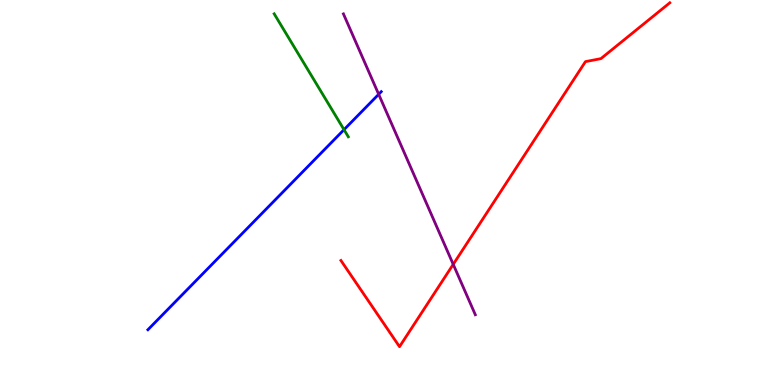[{'lines': ['blue', 'red'], 'intersections': []}, {'lines': ['green', 'red'], 'intersections': []}, {'lines': ['purple', 'red'], 'intersections': [{'x': 5.85, 'y': 3.13}]}, {'lines': ['blue', 'green'], 'intersections': [{'x': 4.44, 'y': 6.63}]}, {'lines': ['blue', 'purple'], 'intersections': [{'x': 4.89, 'y': 7.55}]}, {'lines': ['green', 'purple'], 'intersections': []}]